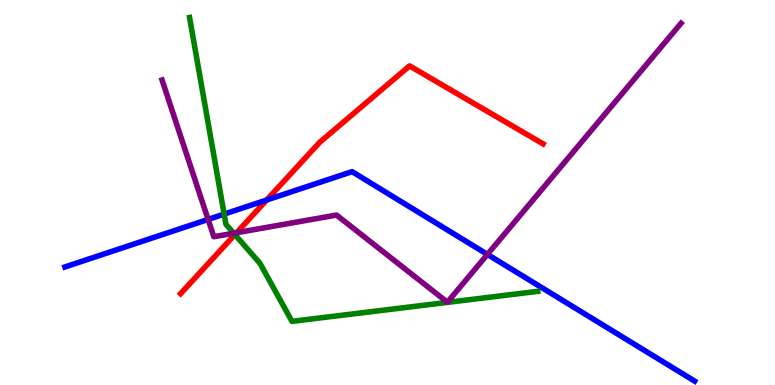[{'lines': ['blue', 'red'], 'intersections': [{'x': 3.44, 'y': 4.81}]}, {'lines': ['green', 'red'], 'intersections': [{'x': 3.03, 'y': 3.91}]}, {'lines': ['purple', 'red'], 'intersections': [{'x': 3.05, 'y': 3.96}]}, {'lines': ['blue', 'green'], 'intersections': [{'x': 2.89, 'y': 4.44}]}, {'lines': ['blue', 'purple'], 'intersections': [{'x': 2.69, 'y': 4.3}, {'x': 6.29, 'y': 3.39}]}, {'lines': ['green', 'purple'], 'intersections': [{'x': 3.02, 'y': 3.94}]}]